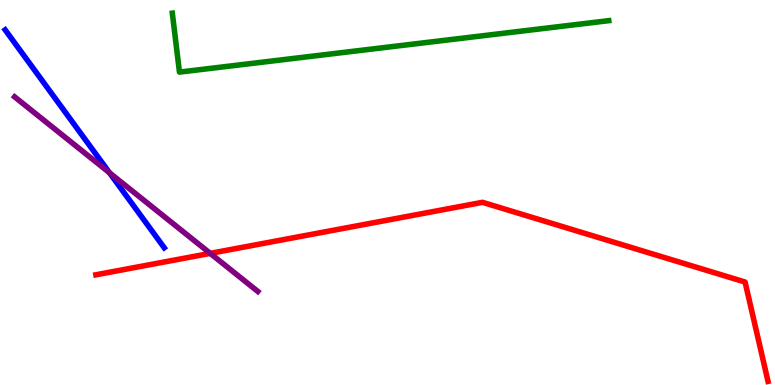[{'lines': ['blue', 'red'], 'intersections': []}, {'lines': ['green', 'red'], 'intersections': []}, {'lines': ['purple', 'red'], 'intersections': [{'x': 2.71, 'y': 3.42}]}, {'lines': ['blue', 'green'], 'intersections': []}, {'lines': ['blue', 'purple'], 'intersections': [{'x': 1.41, 'y': 5.51}]}, {'lines': ['green', 'purple'], 'intersections': []}]